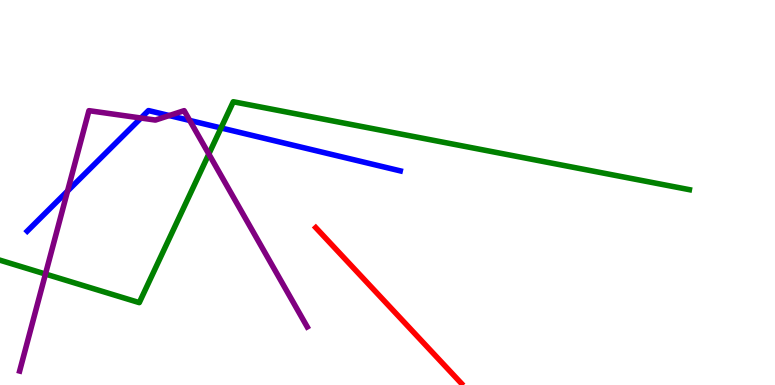[{'lines': ['blue', 'red'], 'intersections': []}, {'lines': ['green', 'red'], 'intersections': []}, {'lines': ['purple', 'red'], 'intersections': []}, {'lines': ['blue', 'green'], 'intersections': [{'x': 2.85, 'y': 6.68}]}, {'lines': ['blue', 'purple'], 'intersections': [{'x': 0.872, 'y': 5.04}, {'x': 1.82, 'y': 6.93}, {'x': 2.18, 'y': 7.0}, {'x': 2.45, 'y': 6.87}]}, {'lines': ['green', 'purple'], 'intersections': [{'x': 0.587, 'y': 2.88}, {'x': 2.69, 'y': 6.0}]}]